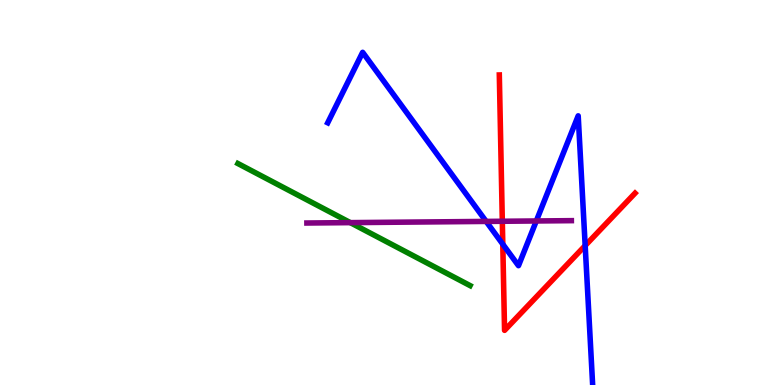[{'lines': ['blue', 'red'], 'intersections': [{'x': 6.49, 'y': 3.66}, {'x': 7.55, 'y': 3.62}]}, {'lines': ['green', 'red'], 'intersections': []}, {'lines': ['purple', 'red'], 'intersections': [{'x': 6.48, 'y': 4.25}]}, {'lines': ['blue', 'green'], 'intersections': []}, {'lines': ['blue', 'purple'], 'intersections': [{'x': 6.27, 'y': 4.25}, {'x': 6.92, 'y': 4.26}]}, {'lines': ['green', 'purple'], 'intersections': [{'x': 4.52, 'y': 4.22}]}]